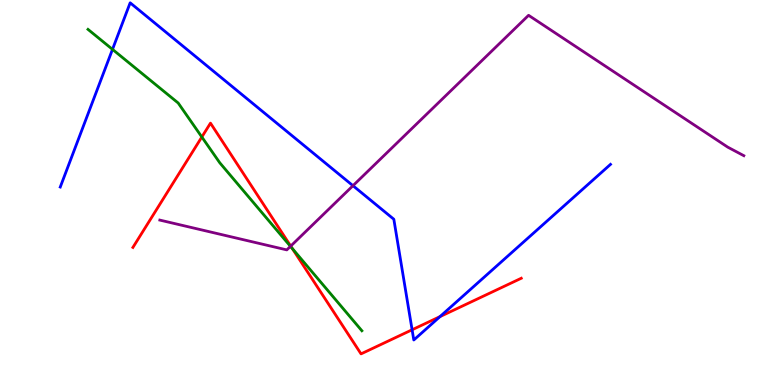[{'lines': ['blue', 'red'], 'intersections': [{'x': 5.32, 'y': 1.43}, {'x': 5.68, 'y': 1.78}]}, {'lines': ['green', 'red'], 'intersections': [{'x': 2.6, 'y': 6.44}, {'x': 3.77, 'y': 3.55}]}, {'lines': ['purple', 'red'], 'intersections': [{'x': 3.75, 'y': 3.61}]}, {'lines': ['blue', 'green'], 'intersections': [{'x': 1.45, 'y': 8.72}]}, {'lines': ['blue', 'purple'], 'intersections': [{'x': 4.55, 'y': 5.18}]}, {'lines': ['green', 'purple'], 'intersections': [{'x': 3.75, 'y': 3.6}]}]